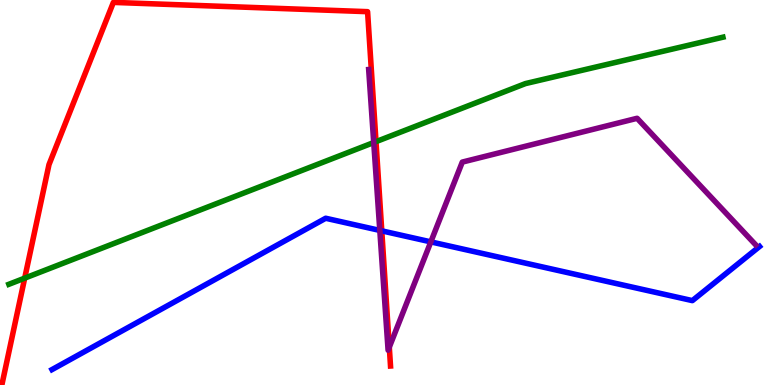[{'lines': ['blue', 'red'], 'intersections': [{'x': 4.93, 'y': 4.0}]}, {'lines': ['green', 'red'], 'intersections': [{'x': 0.319, 'y': 2.78}, {'x': 4.85, 'y': 6.32}]}, {'lines': ['purple', 'red'], 'intersections': [{'x': 5.02, 'y': 0.982}]}, {'lines': ['blue', 'green'], 'intersections': []}, {'lines': ['blue', 'purple'], 'intersections': [{'x': 4.9, 'y': 4.02}, {'x': 5.56, 'y': 3.72}]}, {'lines': ['green', 'purple'], 'intersections': [{'x': 4.82, 'y': 6.3}]}]